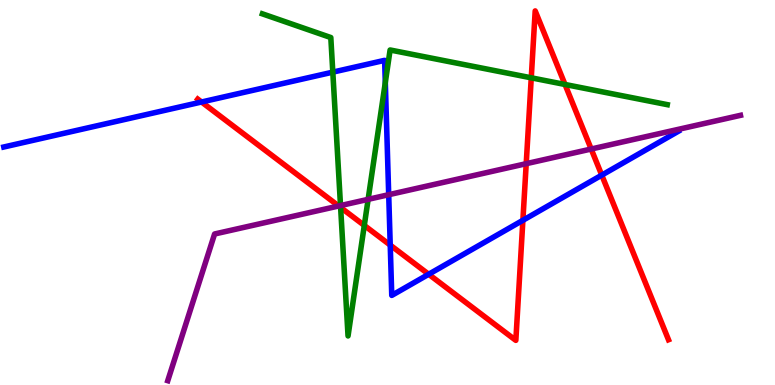[{'lines': ['blue', 'red'], 'intersections': [{'x': 2.6, 'y': 7.35}, {'x': 5.04, 'y': 3.63}, {'x': 5.53, 'y': 2.88}, {'x': 6.75, 'y': 4.28}, {'x': 7.76, 'y': 5.45}]}, {'lines': ['green', 'red'], 'intersections': [{'x': 4.4, 'y': 4.61}, {'x': 4.7, 'y': 4.14}, {'x': 6.85, 'y': 7.98}, {'x': 7.29, 'y': 7.81}]}, {'lines': ['purple', 'red'], 'intersections': [{'x': 4.37, 'y': 4.65}, {'x': 6.79, 'y': 5.75}, {'x': 7.63, 'y': 6.13}]}, {'lines': ['blue', 'green'], 'intersections': [{'x': 4.29, 'y': 8.13}, {'x': 4.97, 'y': 7.86}]}, {'lines': ['blue', 'purple'], 'intersections': [{'x': 5.02, 'y': 4.94}]}, {'lines': ['green', 'purple'], 'intersections': [{'x': 4.39, 'y': 4.66}, {'x': 4.75, 'y': 4.82}]}]